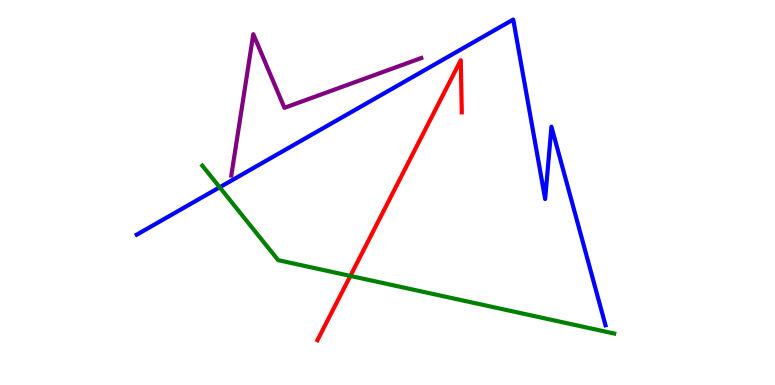[{'lines': ['blue', 'red'], 'intersections': []}, {'lines': ['green', 'red'], 'intersections': [{'x': 4.52, 'y': 2.83}]}, {'lines': ['purple', 'red'], 'intersections': []}, {'lines': ['blue', 'green'], 'intersections': [{'x': 2.83, 'y': 5.14}]}, {'lines': ['blue', 'purple'], 'intersections': []}, {'lines': ['green', 'purple'], 'intersections': []}]